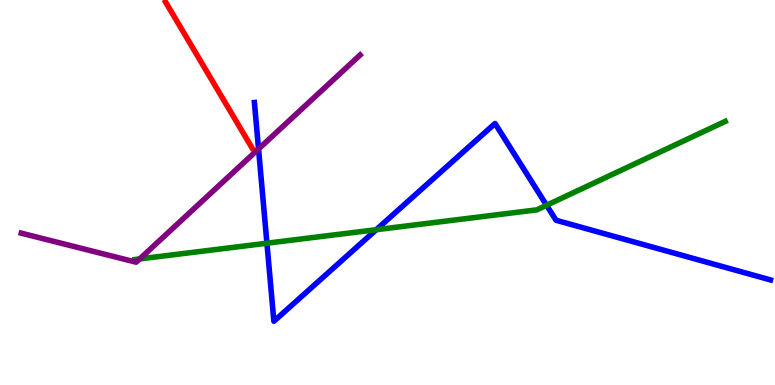[{'lines': ['blue', 'red'], 'intersections': []}, {'lines': ['green', 'red'], 'intersections': []}, {'lines': ['purple', 'red'], 'intersections': []}, {'lines': ['blue', 'green'], 'intersections': [{'x': 3.44, 'y': 3.68}, {'x': 4.86, 'y': 4.03}, {'x': 7.05, 'y': 4.67}]}, {'lines': ['blue', 'purple'], 'intersections': [{'x': 3.34, 'y': 6.13}]}, {'lines': ['green', 'purple'], 'intersections': [{'x': 1.8, 'y': 3.27}]}]